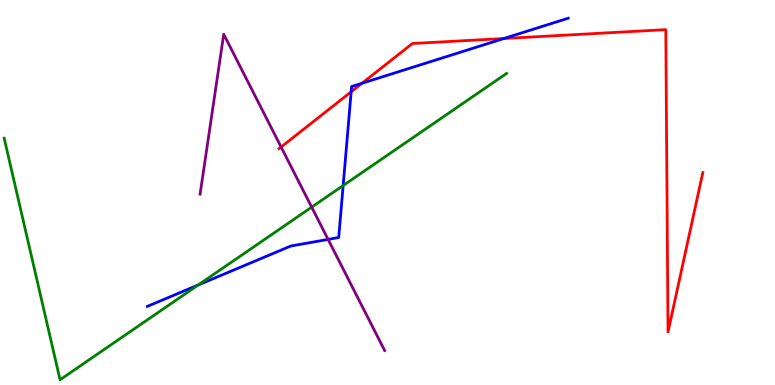[{'lines': ['blue', 'red'], 'intersections': [{'x': 4.53, 'y': 7.62}, {'x': 4.67, 'y': 7.84}, {'x': 6.5, 'y': 9.0}]}, {'lines': ['green', 'red'], 'intersections': []}, {'lines': ['purple', 'red'], 'intersections': [{'x': 3.63, 'y': 6.18}]}, {'lines': ['blue', 'green'], 'intersections': [{'x': 2.56, 'y': 2.6}, {'x': 4.43, 'y': 5.18}]}, {'lines': ['blue', 'purple'], 'intersections': [{'x': 4.23, 'y': 3.78}]}, {'lines': ['green', 'purple'], 'intersections': [{'x': 4.02, 'y': 4.62}]}]